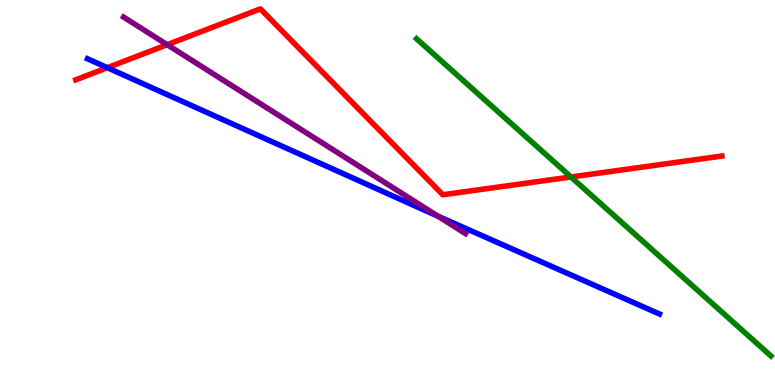[{'lines': ['blue', 'red'], 'intersections': [{'x': 1.38, 'y': 8.24}]}, {'lines': ['green', 'red'], 'intersections': [{'x': 7.37, 'y': 5.4}]}, {'lines': ['purple', 'red'], 'intersections': [{'x': 2.16, 'y': 8.84}]}, {'lines': ['blue', 'green'], 'intersections': []}, {'lines': ['blue', 'purple'], 'intersections': [{'x': 5.65, 'y': 4.38}]}, {'lines': ['green', 'purple'], 'intersections': []}]